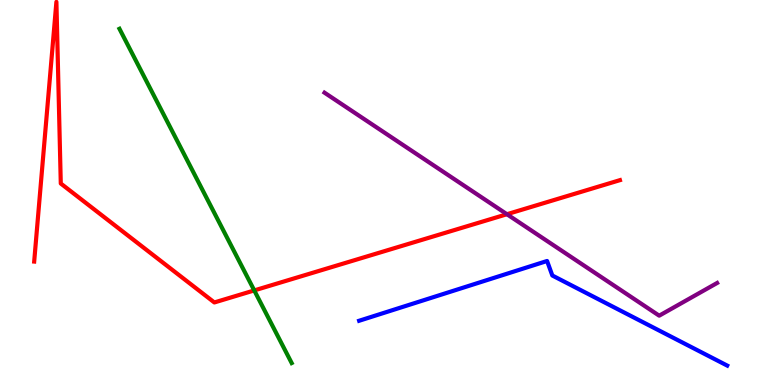[{'lines': ['blue', 'red'], 'intersections': []}, {'lines': ['green', 'red'], 'intersections': [{'x': 3.28, 'y': 2.46}]}, {'lines': ['purple', 'red'], 'intersections': [{'x': 6.54, 'y': 4.44}]}, {'lines': ['blue', 'green'], 'intersections': []}, {'lines': ['blue', 'purple'], 'intersections': []}, {'lines': ['green', 'purple'], 'intersections': []}]